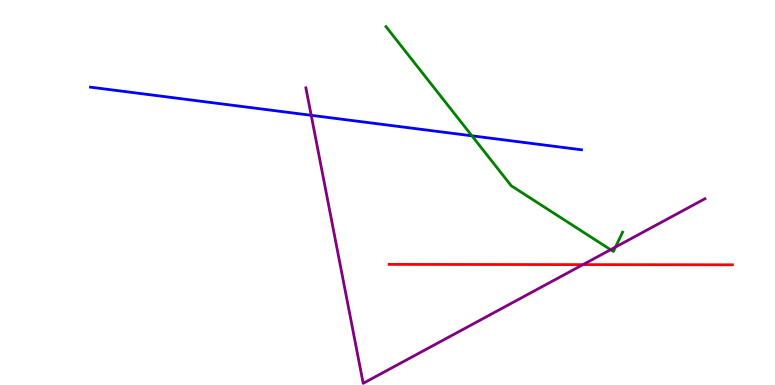[{'lines': ['blue', 'red'], 'intersections': []}, {'lines': ['green', 'red'], 'intersections': []}, {'lines': ['purple', 'red'], 'intersections': [{'x': 7.52, 'y': 3.13}]}, {'lines': ['blue', 'green'], 'intersections': [{'x': 6.09, 'y': 6.47}]}, {'lines': ['blue', 'purple'], 'intersections': [{'x': 4.02, 'y': 7.0}]}, {'lines': ['green', 'purple'], 'intersections': [{'x': 7.88, 'y': 3.51}, {'x': 7.94, 'y': 3.58}]}]